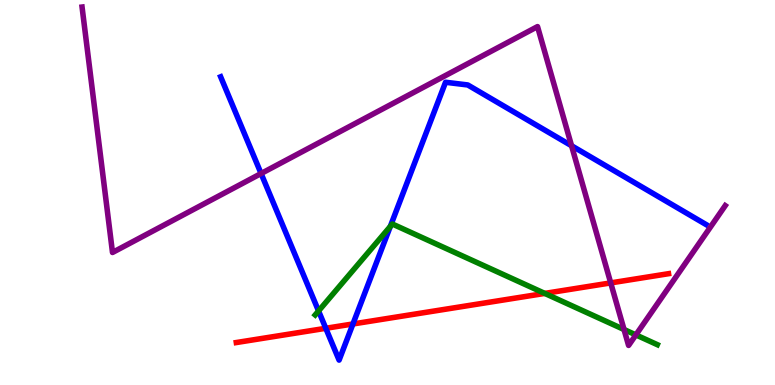[{'lines': ['blue', 'red'], 'intersections': [{'x': 4.2, 'y': 1.47}, {'x': 4.55, 'y': 1.59}]}, {'lines': ['green', 'red'], 'intersections': [{'x': 7.03, 'y': 2.38}]}, {'lines': ['purple', 'red'], 'intersections': [{'x': 7.88, 'y': 2.65}]}, {'lines': ['blue', 'green'], 'intersections': [{'x': 4.11, 'y': 1.92}, {'x': 5.04, 'y': 4.12}]}, {'lines': ['blue', 'purple'], 'intersections': [{'x': 3.37, 'y': 5.49}, {'x': 7.37, 'y': 6.21}]}, {'lines': ['green', 'purple'], 'intersections': [{'x': 8.05, 'y': 1.44}, {'x': 8.2, 'y': 1.3}]}]